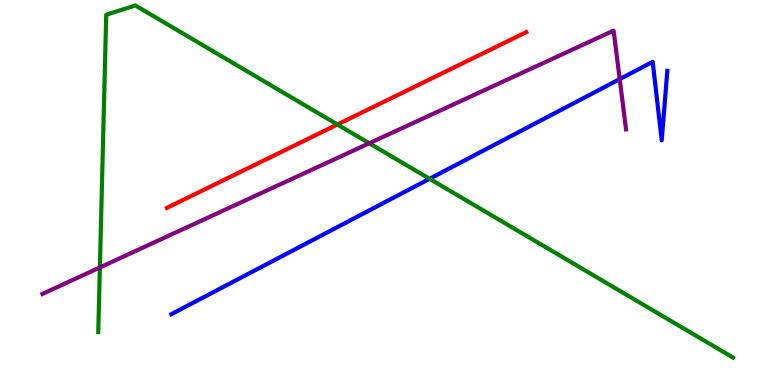[{'lines': ['blue', 'red'], 'intersections': []}, {'lines': ['green', 'red'], 'intersections': [{'x': 4.35, 'y': 6.77}]}, {'lines': ['purple', 'red'], 'intersections': []}, {'lines': ['blue', 'green'], 'intersections': [{'x': 5.54, 'y': 5.36}]}, {'lines': ['blue', 'purple'], 'intersections': [{'x': 8.0, 'y': 7.94}]}, {'lines': ['green', 'purple'], 'intersections': [{'x': 1.29, 'y': 3.05}, {'x': 4.76, 'y': 6.28}]}]